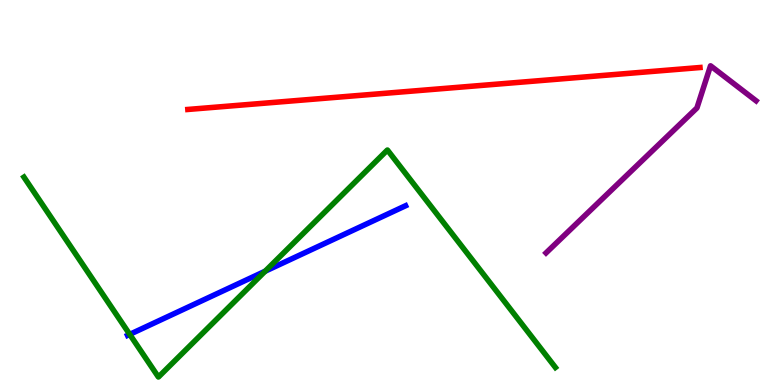[{'lines': ['blue', 'red'], 'intersections': []}, {'lines': ['green', 'red'], 'intersections': []}, {'lines': ['purple', 'red'], 'intersections': []}, {'lines': ['blue', 'green'], 'intersections': [{'x': 1.67, 'y': 1.32}, {'x': 3.42, 'y': 2.96}]}, {'lines': ['blue', 'purple'], 'intersections': []}, {'lines': ['green', 'purple'], 'intersections': []}]